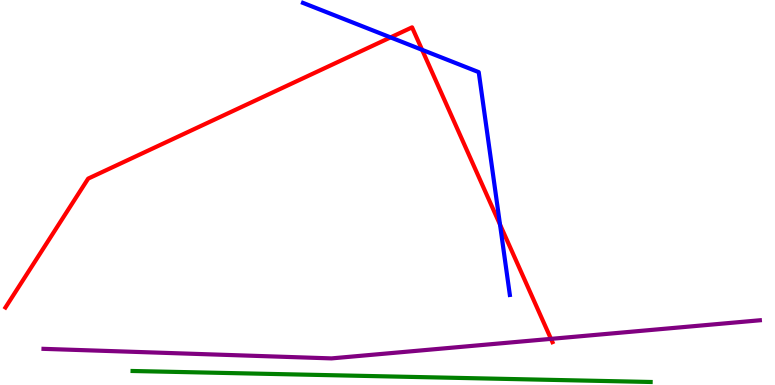[{'lines': ['blue', 'red'], 'intersections': [{'x': 5.04, 'y': 9.03}, {'x': 5.45, 'y': 8.71}, {'x': 6.45, 'y': 4.17}]}, {'lines': ['green', 'red'], 'intersections': []}, {'lines': ['purple', 'red'], 'intersections': [{'x': 7.11, 'y': 1.2}]}, {'lines': ['blue', 'green'], 'intersections': []}, {'lines': ['blue', 'purple'], 'intersections': []}, {'lines': ['green', 'purple'], 'intersections': []}]